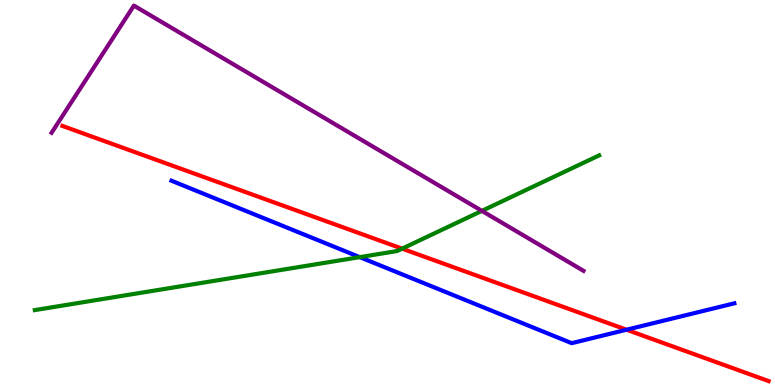[{'lines': ['blue', 'red'], 'intersections': [{'x': 8.08, 'y': 1.44}]}, {'lines': ['green', 'red'], 'intersections': [{'x': 5.19, 'y': 3.54}]}, {'lines': ['purple', 'red'], 'intersections': []}, {'lines': ['blue', 'green'], 'intersections': [{'x': 4.64, 'y': 3.32}]}, {'lines': ['blue', 'purple'], 'intersections': []}, {'lines': ['green', 'purple'], 'intersections': [{'x': 6.22, 'y': 4.52}]}]